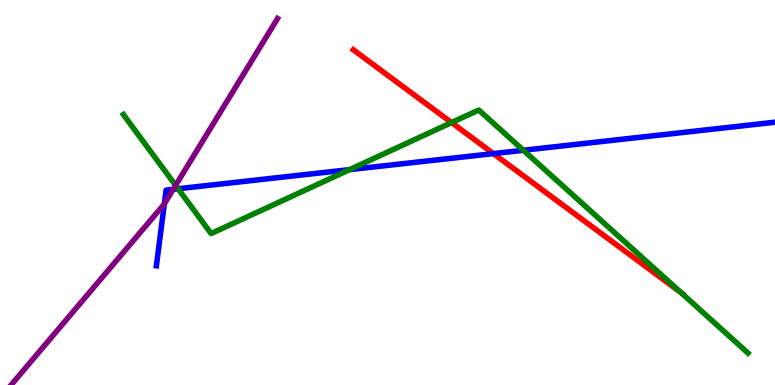[{'lines': ['blue', 'red'], 'intersections': [{'x': 6.37, 'y': 6.01}]}, {'lines': ['green', 'red'], 'intersections': [{'x': 5.83, 'y': 6.82}, {'x': 8.79, 'y': 2.4}]}, {'lines': ['purple', 'red'], 'intersections': []}, {'lines': ['blue', 'green'], 'intersections': [{'x': 2.3, 'y': 5.1}, {'x': 4.51, 'y': 5.59}, {'x': 6.75, 'y': 6.1}]}, {'lines': ['blue', 'purple'], 'intersections': [{'x': 2.12, 'y': 4.71}, {'x': 2.24, 'y': 5.08}]}, {'lines': ['green', 'purple'], 'intersections': [{'x': 2.27, 'y': 5.18}]}]